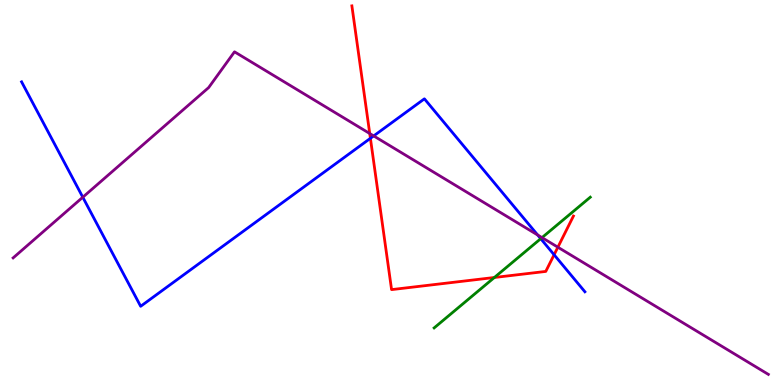[{'lines': ['blue', 'red'], 'intersections': [{'x': 4.78, 'y': 6.41}, {'x': 7.15, 'y': 3.38}]}, {'lines': ['green', 'red'], 'intersections': [{'x': 6.38, 'y': 2.79}]}, {'lines': ['purple', 'red'], 'intersections': [{'x': 4.77, 'y': 6.53}, {'x': 7.2, 'y': 3.58}]}, {'lines': ['blue', 'green'], 'intersections': [{'x': 6.98, 'y': 3.8}]}, {'lines': ['blue', 'purple'], 'intersections': [{'x': 1.07, 'y': 4.88}, {'x': 4.82, 'y': 6.47}, {'x': 6.94, 'y': 3.9}]}, {'lines': ['green', 'purple'], 'intersections': [{'x': 6.99, 'y': 3.83}]}]